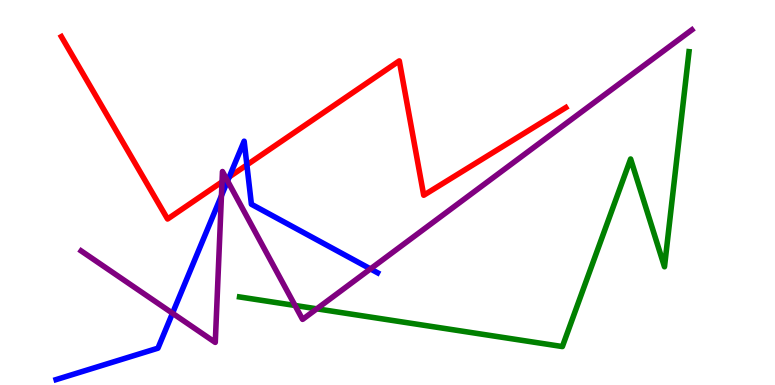[{'lines': ['blue', 'red'], 'intersections': [{'x': 2.96, 'y': 5.4}, {'x': 3.19, 'y': 5.72}]}, {'lines': ['green', 'red'], 'intersections': []}, {'lines': ['purple', 'red'], 'intersections': [{'x': 2.86, 'y': 5.28}, {'x': 2.92, 'y': 5.35}]}, {'lines': ['blue', 'green'], 'intersections': []}, {'lines': ['blue', 'purple'], 'intersections': [{'x': 2.23, 'y': 1.86}, {'x': 2.86, 'y': 4.92}, {'x': 2.94, 'y': 5.3}, {'x': 4.78, 'y': 3.02}]}, {'lines': ['green', 'purple'], 'intersections': [{'x': 3.81, 'y': 2.07}, {'x': 4.09, 'y': 1.98}]}]